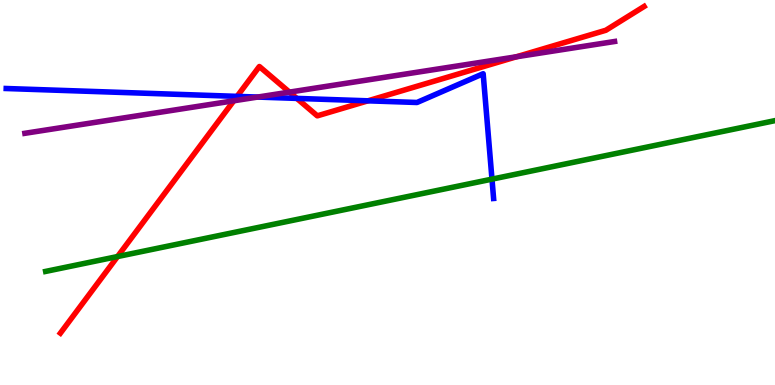[{'lines': ['blue', 'red'], 'intersections': [{'x': 3.06, 'y': 7.5}, {'x': 3.83, 'y': 7.44}, {'x': 4.75, 'y': 7.38}]}, {'lines': ['green', 'red'], 'intersections': [{'x': 1.52, 'y': 3.34}]}, {'lines': ['purple', 'red'], 'intersections': [{'x': 3.02, 'y': 7.38}, {'x': 3.73, 'y': 7.61}, {'x': 6.66, 'y': 8.53}]}, {'lines': ['blue', 'green'], 'intersections': [{'x': 6.35, 'y': 5.35}]}, {'lines': ['blue', 'purple'], 'intersections': [{'x': 3.32, 'y': 7.48}]}, {'lines': ['green', 'purple'], 'intersections': []}]